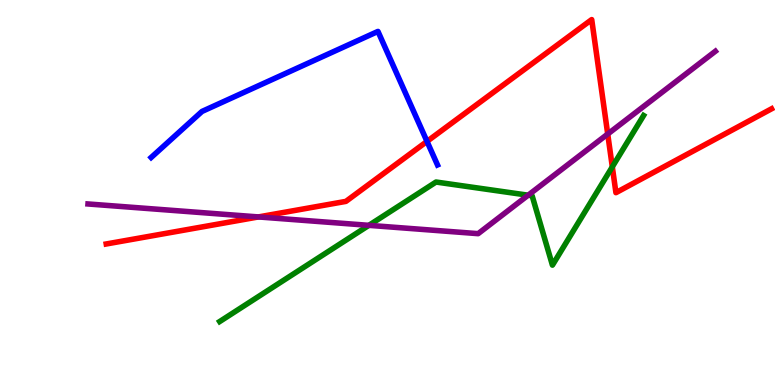[{'lines': ['blue', 'red'], 'intersections': [{'x': 5.51, 'y': 6.33}]}, {'lines': ['green', 'red'], 'intersections': [{'x': 7.9, 'y': 5.67}]}, {'lines': ['purple', 'red'], 'intersections': [{'x': 3.33, 'y': 4.37}, {'x': 7.84, 'y': 6.52}]}, {'lines': ['blue', 'green'], 'intersections': []}, {'lines': ['blue', 'purple'], 'intersections': []}, {'lines': ['green', 'purple'], 'intersections': [{'x': 4.76, 'y': 4.15}, {'x': 6.81, 'y': 4.93}]}]